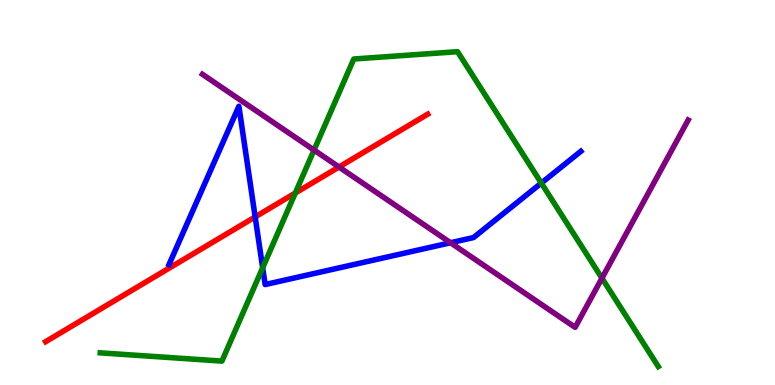[{'lines': ['blue', 'red'], 'intersections': [{'x': 3.29, 'y': 4.37}]}, {'lines': ['green', 'red'], 'intersections': [{'x': 3.81, 'y': 4.99}]}, {'lines': ['purple', 'red'], 'intersections': [{'x': 4.37, 'y': 5.66}]}, {'lines': ['blue', 'green'], 'intersections': [{'x': 3.39, 'y': 3.04}, {'x': 6.98, 'y': 5.24}]}, {'lines': ['blue', 'purple'], 'intersections': [{'x': 5.81, 'y': 3.7}]}, {'lines': ['green', 'purple'], 'intersections': [{'x': 4.05, 'y': 6.1}, {'x': 7.77, 'y': 2.77}]}]